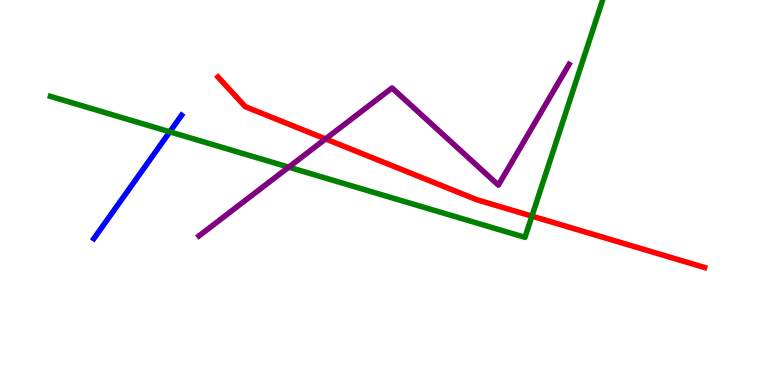[{'lines': ['blue', 'red'], 'intersections': []}, {'lines': ['green', 'red'], 'intersections': [{'x': 6.86, 'y': 4.39}]}, {'lines': ['purple', 'red'], 'intersections': [{'x': 4.2, 'y': 6.39}]}, {'lines': ['blue', 'green'], 'intersections': [{'x': 2.19, 'y': 6.58}]}, {'lines': ['blue', 'purple'], 'intersections': []}, {'lines': ['green', 'purple'], 'intersections': [{'x': 3.73, 'y': 5.66}]}]